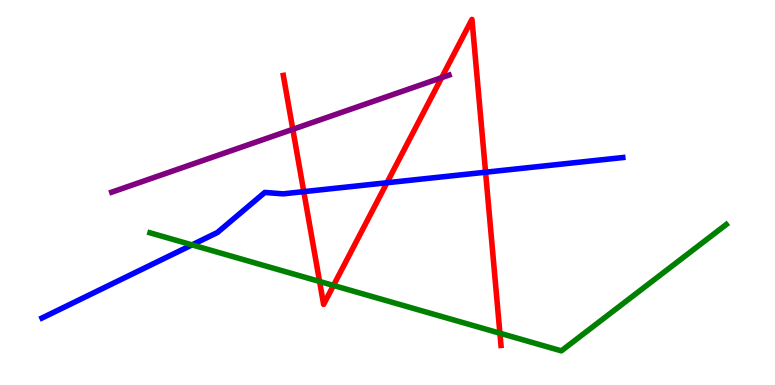[{'lines': ['blue', 'red'], 'intersections': [{'x': 3.92, 'y': 5.02}, {'x': 4.99, 'y': 5.25}, {'x': 6.27, 'y': 5.53}]}, {'lines': ['green', 'red'], 'intersections': [{'x': 4.12, 'y': 2.69}, {'x': 4.3, 'y': 2.59}, {'x': 6.45, 'y': 1.35}]}, {'lines': ['purple', 'red'], 'intersections': [{'x': 3.78, 'y': 6.64}, {'x': 5.7, 'y': 7.98}]}, {'lines': ['blue', 'green'], 'intersections': [{'x': 2.48, 'y': 3.64}]}, {'lines': ['blue', 'purple'], 'intersections': []}, {'lines': ['green', 'purple'], 'intersections': []}]